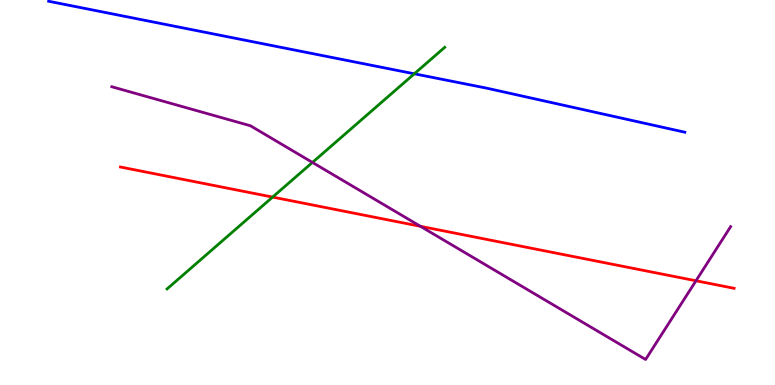[{'lines': ['blue', 'red'], 'intersections': []}, {'lines': ['green', 'red'], 'intersections': [{'x': 3.52, 'y': 4.88}]}, {'lines': ['purple', 'red'], 'intersections': [{'x': 5.42, 'y': 4.12}, {'x': 8.98, 'y': 2.71}]}, {'lines': ['blue', 'green'], 'intersections': [{'x': 5.35, 'y': 8.08}]}, {'lines': ['blue', 'purple'], 'intersections': []}, {'lines': ['green', 'purple'], 'intersections': [{'x': 4.03, 'y': 5.78}]}]